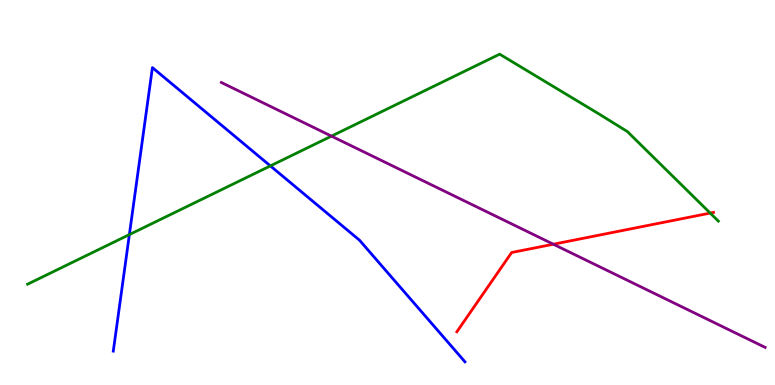[{'lines': ['blue', 'red'], 'intersections': []}, {'lines': ['green', 'red'], 'intersections': [{'x': 9.16, 'y': 4.47}]}, {'lines': ['purple', 'red'], 'intersections': [{'x': 7.14, 'y': 3.66}]}, {'lines': ['blue', 'green'], 'intersections': [{'x': 1.67, 'y': 3.91}, {'x': 3.49, 'y': 5.69}]}, {'lines': ['blue', 'purple'], 'intersections': []}, {'lines': ['green', 'purple'], 'intersections': [{'x': 4.28, 'y': 6.46}]}]